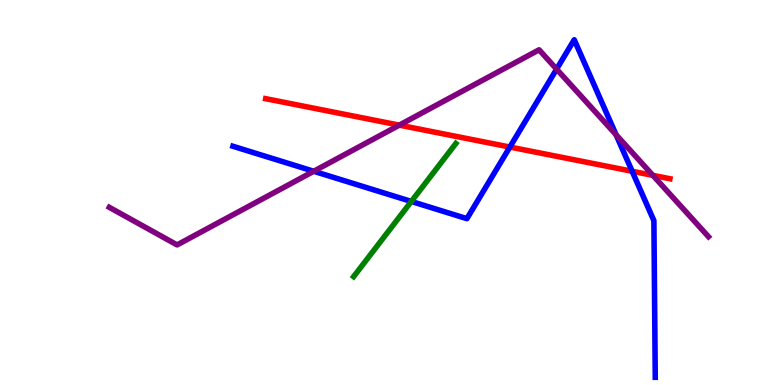[{'lines': ['blue', 'red'], 'intersections': [{'x': 6.58, 'y': 6.18}, {'x': 8.16, 'y': 5.55}]}, {'lines': ['green', 'red'], 'intersections': []}, {'lines': ['purple', 'red'], 'intersections': [{'x': 5.15, 'y': 6.75}, {'x': 8.42, 'y': 5.45}]}, {'lines': ['blue', 'green'], 'intersections': [{'x': 5.31, 'y': 4.77}]}, {'lines': ['blue', 'purple'], 'intersections': [{'x': 4.05, 'y': 5.55}, {'x': 7.18, 'y': 8.2}, {'x': 7.95, 'y': 6.5}]}, {'lines': ['green', 'purple'], 'intersections': []}]